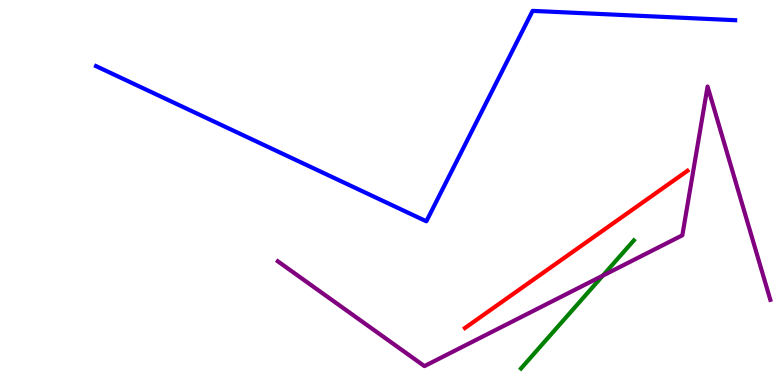[{'lines': ['blue', 'red'], 'intersections': []}, {'lines': ['green', 'red'], 'intersections': []}, {'lines': ['purple', 'red'], 'intersections': []}, {'lines': ['blue', 'green'], 'intersections': []}, {'lines': ['blue', 'purple'], 'intersections': []}, {'lines': ['green', 'purple'], 'intersections': [{'x': 7.78, 'y': 2.84}]}]